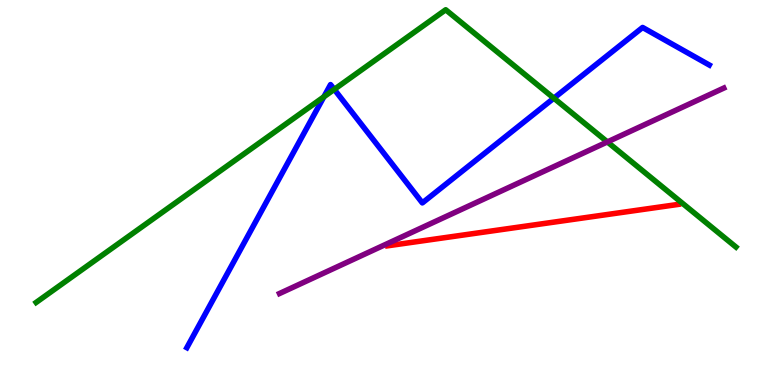[{'lines': ['blue', 'red'], 'intersections': []}, {'lines': ['green', 'red'], 'intersections': []}, {'lines': ['purple', 'red'], 'intersections': []}, {'lines': ['blue', 'green'], 'intersections': [{'x': 4.18, 'y': 7.48}, {'x': 4.31, 'y': 7.68}, {'x': 7.15, 'y': 7.45}]}, {'lines': ['blue', 'purple'], 'intersections': []}, {'lines': ['green', 'purple'], 'intersections': [{'x': 7.84, 'y': 6.31}]}]